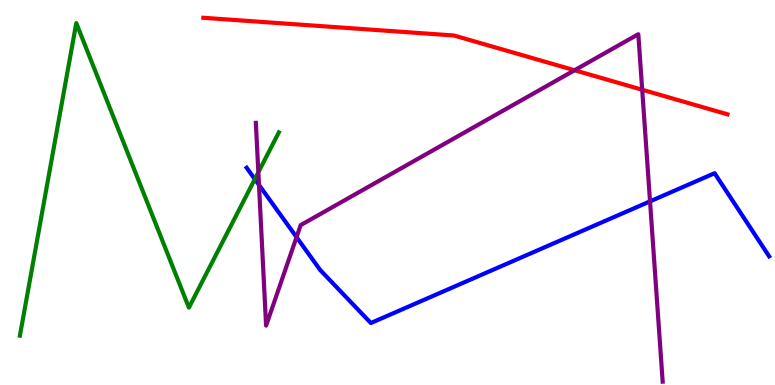[{'lines': ['blue', 'red'], 'intersections': []}, {'lines': ['green', 'red'], 'intersections': []}, {'lines': ['purple', 'red'], 'intersections': [{'x': 7.41, 'y': 8.18}, {'x': 8.29, 'y': 7.67}]}, {'lines': ['blue', 'green'], 'intersections': [{'x': 3.29, 'y': 5.35}]}, {'lines': ['blue', 'purple'], 'intersections': [{'x': 3.34, 'y': 5.2}, {'x': 3.83, 'y': 3.84}, {'x': 8.39, 'y': 4.77}]}, {'lines': ['green', 'purple'], 'intersections': [{'x': 3.33, 'y': 5.52}]}]